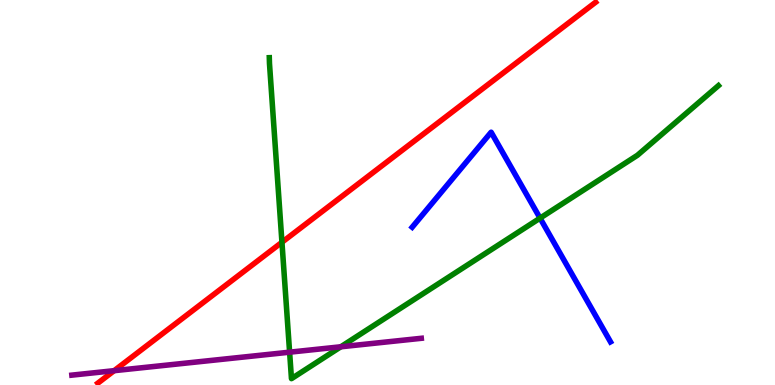[{'lines': ['blue', 'red'], 'intersections': []}, {'lines': ['green', 'red'], 'intersections': [{'x': 3.64, 'y': 3.71}]}, {'lines': ['purple', 'red'], 'intersections': [{'x': 1.47, 'y': 0.372}]}, {'lines': ['blue', 'green'], 'intersections': [{'x': 6.97, 'y': 4.33}]}, {'lines': ['blue', 'purple'], 'intersections': []}, {'lines': ['green', 'purple'], 'intersections': [{'x': 3.74, 'y': 0.852}, {'x': 4.4, 'y': 0.993}]}]